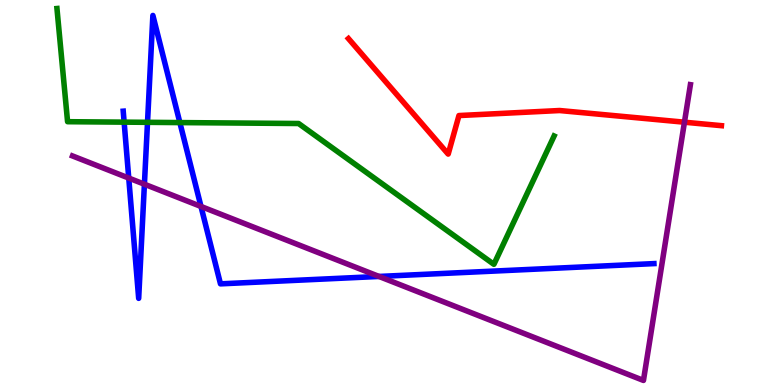[{'lines': ['blue', 'red'], 'intersections': []}, {'lines': ['green', 'red'], 'intersections': []}, {'lines': ['purple', 'red'], 'intersections': [{'x': 8.83, 'y': 6.83}]}, {'lines': ['blue', 'green'], 'intersections': [{'x': 1.6, 'y': 6.83}, {'x': 1.9, 'y': 6.82}, {'x': 2.32, 'y': 6.82}]}, {'lines': ['blue', 'purple'], 'intersections': [{'x': 1.66, 'y': 5.38}, {'x': 1.86, 'y': 5.22}, {'x': 2.59, 'y': 4.64}, {'x': 4.89, 'y': 2.82}]}, {'lines': ['green', 'purple'], 'intersections': []}]